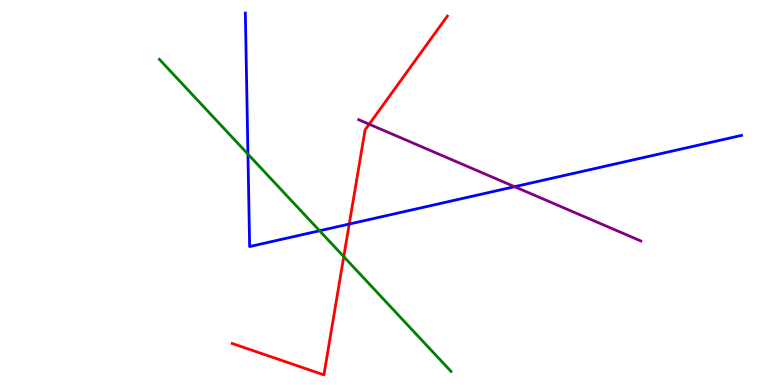[{'lines': ['blue', 'red'], 'intersections': [{'x': 4.51, 'y': 4.18}]}, {'lines': ['green', 'red'], 'intersections': [{'x': 4.44, 'y': 3.33}]}, {'lines': ['purple', 'red'], 'intersections': [{'x': 4.76, 'y': 6.77}]}, {'lines': ['blue', 'green'], 'intersections': [{'x': 3.2, 'y': 6.0}, {'x': 4.12, 'y': 4.01}]}, {'lines': ['blue', 'purple'], 'intersections': [{'x': 6.64, 'y': 5.15}]}, {'lines': ['green', 'purple'], 'intersections': []}]